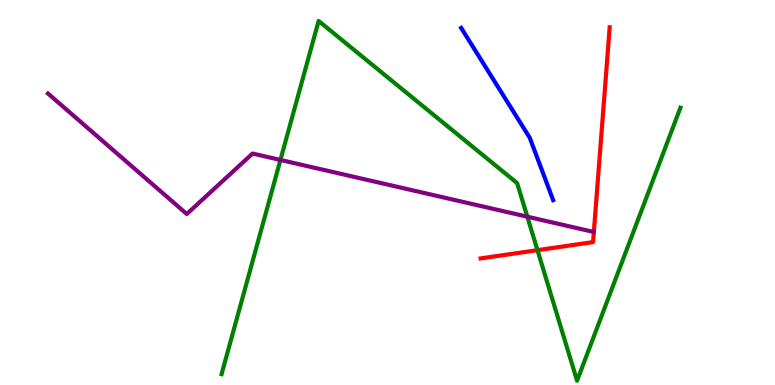[{'lines': ['blue', 'red'], 'intersections': []}, {'lines': ['green', 'red'], 'intersections': [{'x': 6.94, 'y': 3.5}]}, {'lines': ['purple', 'red'], 'intersections': []}, {'lines': ['blue', 'green'], 'intersections': []}, {'lines': ['blue', 'purple'], 'intersections': []}, {'lines': ['green', 'purple'], 'intersections': [{'x': 3.62, 'y': 5.85}, {'x': 6.8, 'y': 4.37}]}]